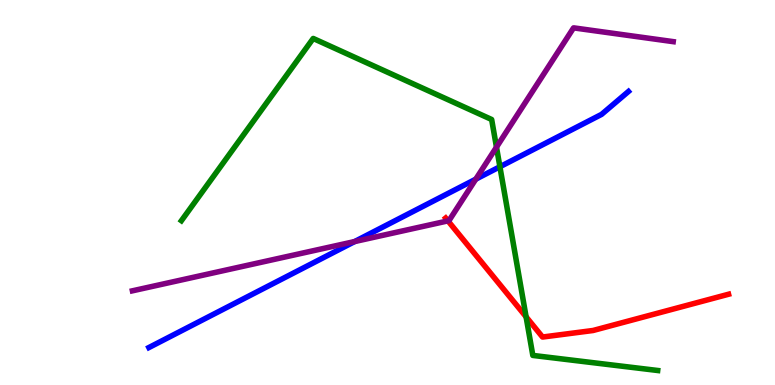[{'lines': ['blue', 'red'], 'intersections': []}, {'lines': ['green', 'red'], 'intersections': [{'x': 6.79, 'y': 1.77}]}, {'lines': ['purple', 'red'], 'intersections': [{'x': 5.78, 'y': 4.26}]}, {'lines': ['blue', 'green'], 'intersections': [{'x': 6.45, 'y': 5.67}]}, {'lines': ['blue', 'purple'], 'intersections': [{'x': 4.58, 'y': 3.73}, {'x': 6.14, 'y': 5.35}]}, {'lines': ['green', 'purple'], 'intersections': [{'x': 6.41, 'y': 6.18}]}]